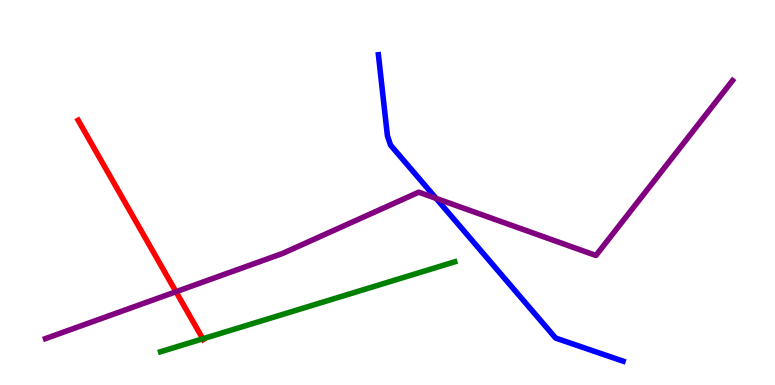[{'lines': ['blue', 'red'], 'intersections': []}, {'lines': ['green', 'red'], 'intersections': [{'x': 2.62, 'y': 1.2}]}, {'lines': ['purple', 'red'], 'intersections': [{'x': 2.27, 'y': 2.42}]}, {'lines': ['blue', 'green'], 'intersections': []}, {'lines': ['blue', 'purple'], 'intersections': [{'x': 5.63, 'y': 4.85}]}, {'lines': ['green', 'purple'], 'intersections': []}]